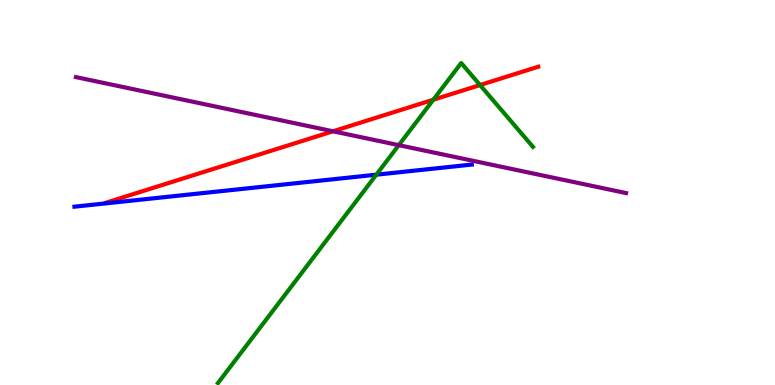[{'lines': ['blue', 'red'], 'intersections': []}, {'lines': ['green', 'red'], 'intersections': [{'x': 5.59, 'y': 7.41}, {'x': 6.19, 'y': 7.79}]}, {'lines': ['purple', 'red'], 'intersections': [{'x': 4.3, 'y': 6.59}]}, {'lines': ['blue', 'green'], 'intersections': [{'x': 4.86, 'y': 5.46}]}, {'lines': ['blue', 'purple'], 'intersections': []}, {'lines': ['green', 'purple'], 'intersections': [{'x': 5.15, 'y': 6.23}]}]